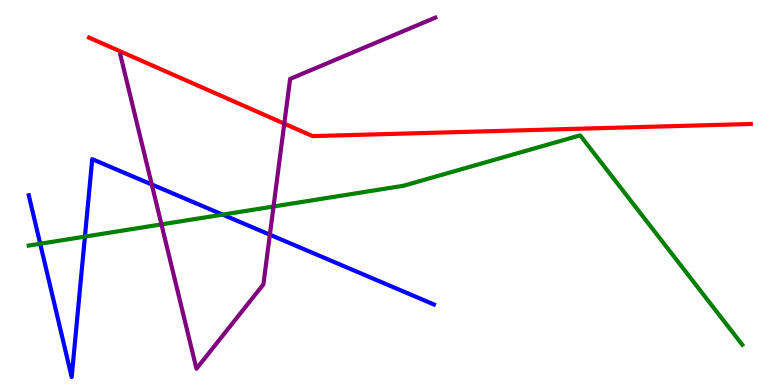[{'lines': ['blue', 'red'], 'intersections': []}, {'lines': ['green', 'red'], 'intersections': []}, {'lines': ['purple', 'red'], 'intersections': [{'x': 3.67, 'y': 6.79}]}, {'lines': ['blue', 'green'], 'intersections': [{'x': 0.519, 'y': 3.67}, {'x': 1.1, 'y': 3.85}, {'x': 2.87, 'y': 4.43}]}, {'lines': ['blue', 'purple'], 'intersections': [{'x': 1.96, 'y': 5.21}, {'x': 3.48, 'y': 3.9}]}, {'lines': ['green', 'purple'], 'intersections': [{'x': 2.08, 'y': 4.17}, {'x': 3.53, 'y': 4.64}]}]